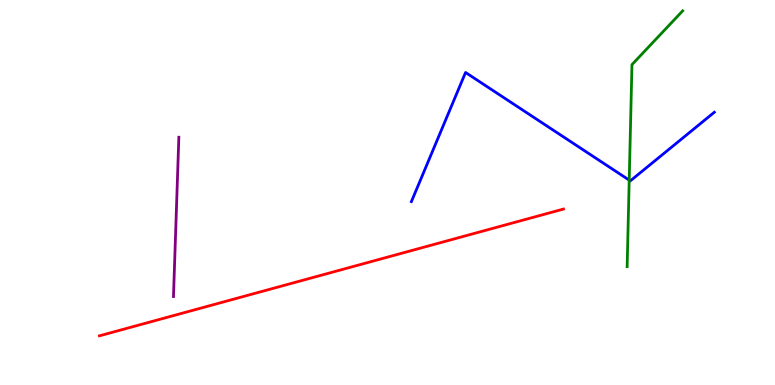[{'lines': ['blue', 'red'], 'intersections': []}, {'lines': ['green', 'red'], 'intersections': []}, {'lines': ['purple', 'red'], 'intersections': []}, {'lines': ['blue', 'green'], 'intersections': [{'x': 8.12, 'y': 5.32}]}, {'lines': ['blue', 'purple'], 'intersections': []}, {'lines': ['green', 'purple'], 'intersections': []}]